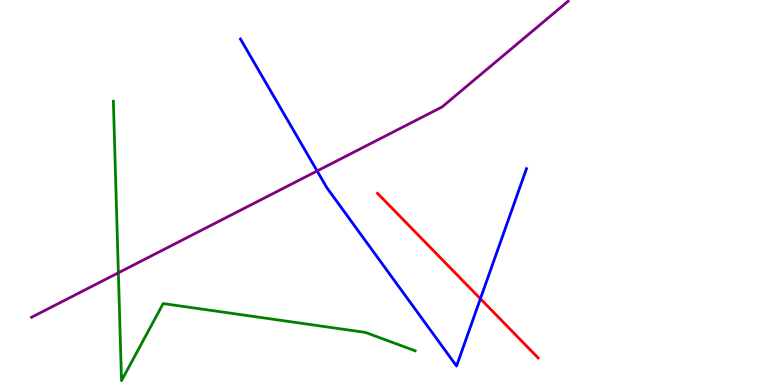[{'lines': ['blue', 'red'], 'intersections': [{'x': 6.2, 'y': 2.24}]}, {'lines': ['green', 'red'], 'intersections': []}, {'lines': ['purple', 'red'], 'intersections': []}, {'lines': ['blue', 'green'], 'intersections': []}, {'lines': ['blue', 'purple'], 'intersections': [{'x': 4.09, 'y': 5.56}]}, {'lines': ['green', 'purple'], 'intersections': [{'x': 1.53, 'y': 2.91}]}]